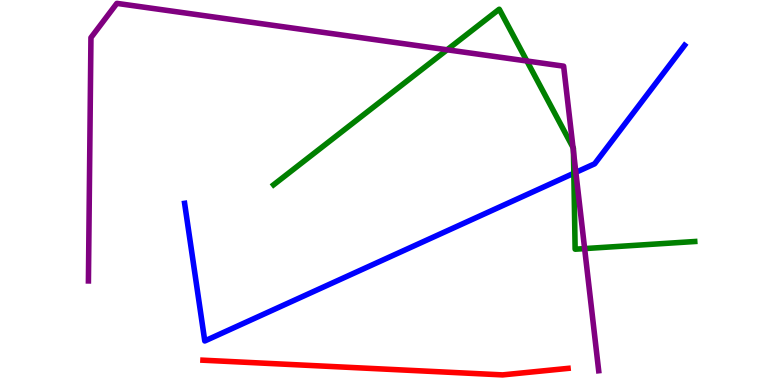[{'lines': ['blue', 'red'], 'intersections': []}, {'lines': ['green', 'red'], 'intersections': []}, {'lines': ['purple', 'red'], 'intersections': []}, {'lines': ['blue', 'green'], 'intersections': [{'x': 7.4, 'y': 5.5}]}, {'lines': ['blue', 'purple'], 'intersections': [{'x': 7.43, 'y': 5.52}]}, {'lines': ['green', 'purple'], 'intersections': [{'x': 5.77, 'y': 8.71}, {'x': 6.8, 'y': 8.42}, {'x': 7.39, 'y': 6.17}, {'x': 7.4, 'y': 6.06}, {'x': 7.54, 'y': 3.54}]}]